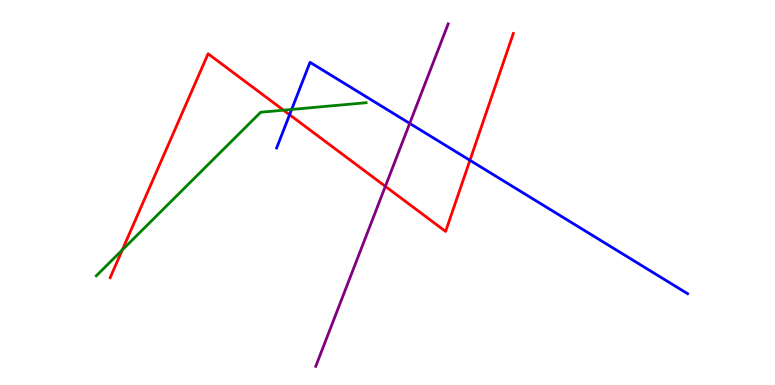[{'lines': ['blue', 'red'], 'intersections': [{'x': 3.74, 'y': 7.02}, {'x': 6.06, 'y': 5.84}]}, {'lines': ['green', 'red'], 'intersections': [{'x': 1.58, 'y': 3.51}, {'x': 3.66, 'y': 7.14}]}, {'lines': ['purple', 'red'], 'intersections': [{'x': 4.97, 'y': 5.16}]}, {'lines': ['blue', 'green'], 'intersections': [{'x': 3.76, 'y': 7.16}]}, {'lines': ['blue', 'purple'], 'intersections': [{'x': 5.29, 'y': 6.79}]}, {'lines': ['green', 'purple'], 'intersections': []}]